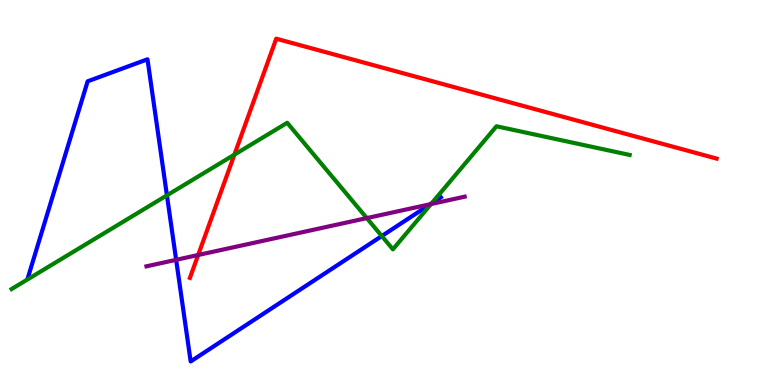[{'lines': ['blue', 'red'], 'intersections': []}, {'lines': ['green', 'red'], 'intersections': [{'x': 3.02, 'y': 5.98}]}, {'lines': ['purple', 'red'], 'intersections': [{'x': 2.56, 'y': 3.38}]}, {'lines': ['blue', 'green'], 'intersections': [{'x': 2.15, 'y': 4.93}, {'x': 4.93, 'y': 3.87}, {'x': 5.57, 'y': 4.72}]}, {'lines': ['blue', 'purple'], 'intersections': [{'x': 2.27, 'y': 3.25}, {'x': 5.55, 'y': 4.7}]}, {'lines': ['green', 'purple'], 'intersections': [{'x': 4.73, 'y': 4.34}, {'x': 5.56, 'y': 4.7}]}]